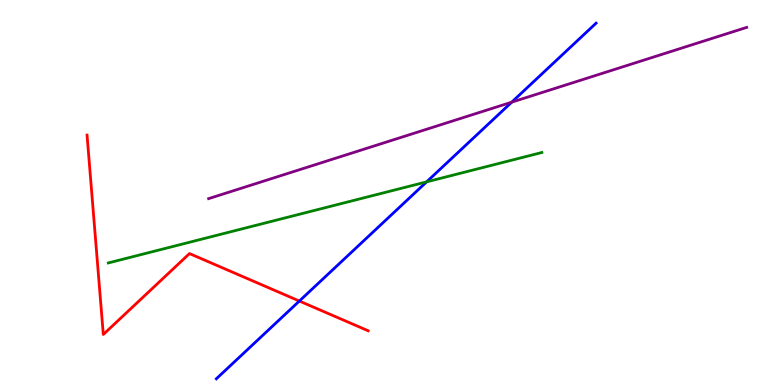[{'lines': ['blue', 'red'], 'intersections': [{'x': 3.86, 'y': 2.18}]}, {'lines': ['green', 'red'], 'intersections': []}, {'lines': ['purple', 'red'], 'intersections': []}, {'lines': ['blue', 'green'], 'intersections': [{'x': 5.5, 'y': 5.28}]}, {'lines': ['blue', 'purple'], 'intersections': [{'x': 6.6, 'y': 7.35}]}, {'lines': ['green', 'purple'], 'intersections': []}]